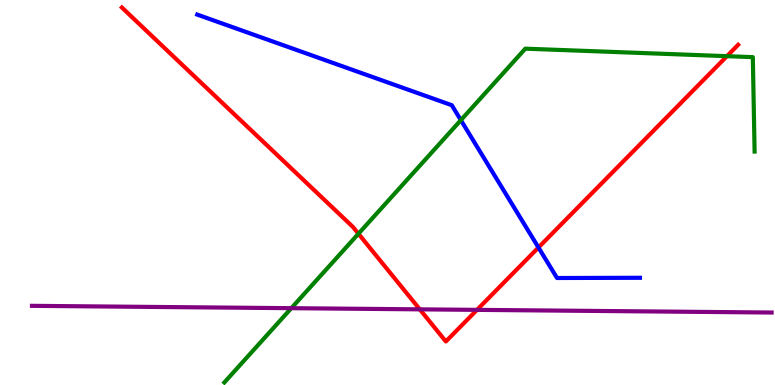[{'lines': ['blue', 'red'], 'intersections': [{'x': 6.95, 'y': 3.57}]}, {'lines': ['green', 'red'], 'intersections': [{'x': 4.62, 'y': 3.93}, {'x': 9.38, 'y': 8.54}]}, {'lines': ['purple', 'red'], 'intersections': [{'x': 5.42, 'y': 1.97}, {'x': 6.15, 'y': 1.95}]}, {'lines': ['blue', 'green'], 'intersections': [{'x': 5.95, 'y': 6.88}]}, {'lines': ['blue', 'purple'], 'intersections': []}, {'lines': ['green', 'purple'], 'intersections': [{'x': 3.76, 'y': 2.0}]}]